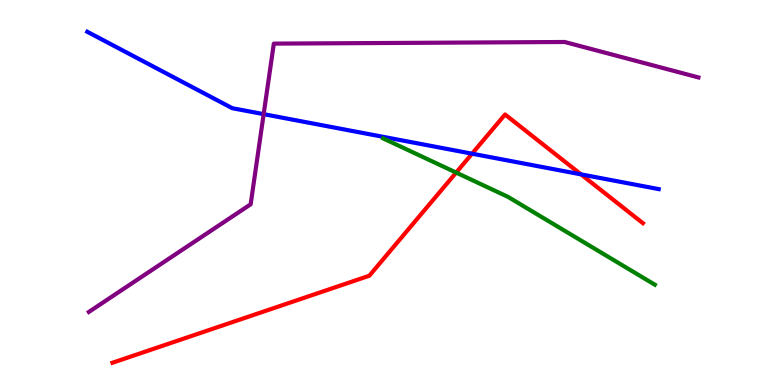[{'lines': ['blue', 'red'], 'intersections': [{'x': 6.09, 'y': 6.01}, {'x': 7.5, 'y': 5.47}]}, {'lines': ['green', 'red'], 'intersections': [{'x': 5.89, 'y': 5.52}]}, {'lines': ['purple', 'red'], 'intersections': []}, {'lines': ['blue', 'green'], 'intersections': []}, {'lines': ['blue', 'purple'], 'intersections': [{'x': 3.4, 'y': 7.03}]}, {'lines': ['green', 'purple'], 'intersections': []}]